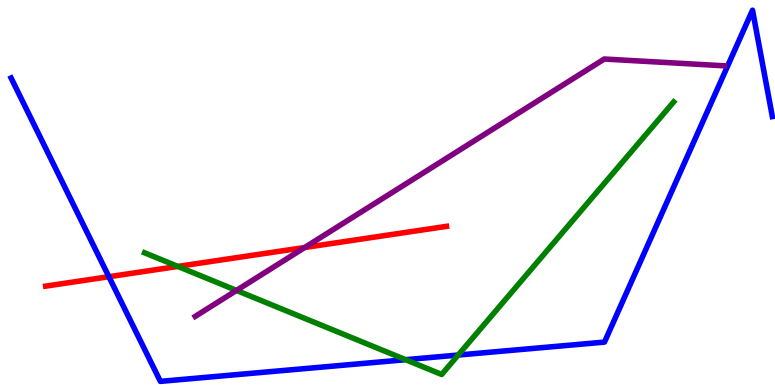[{'lines': ['blue', 'red'], 'intersections': [{'x': 1.4, 'y': 2.81}]}, {'lines': ['green', 'red'], 'intersections': [{'x': 2.3, 'y': 3.08}]}, {'lines': ['purple', 'red'], 'intersections': [{'x': 3.93, 'y': 3.57}]}, {'lines': ['blue', 'green'], 'intersections': [{'x': 5.23, 'y': 0.657}, {'x': 5.91, 'y': 0.778}]}, {'lines': ['blue', 'purple'], 'intersections': []}, {'lines': ['green', 'purple'], 'intersections': [{'x': 3.05, 'y': 2.46}]}]